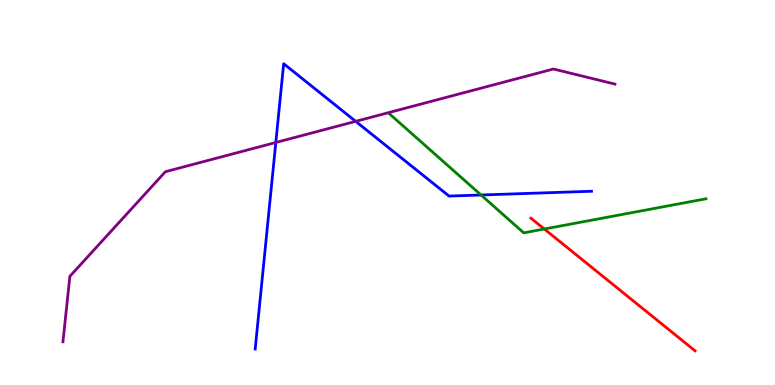[{'lines': ['blue', 'red'], 'intersections': []}, {'lines': ['green', 'red'], 'intersections': [{'x': 7.02, 'y': 4.05}]}, {'lines': ['purple', 'red'], 'intersections': []}, {'lines': ['blue', 'green'], 'intersections': [{'x': 6.21, 'y': 4.94}]}, {'lines': ['blue', 'purple'], 'intersections': [{'x': 3.56, 'y': 6.3}, {'x': 4.59, 'y': 6.85}]}, {'lines': ['green', 'purple'], 'intersections': []}]